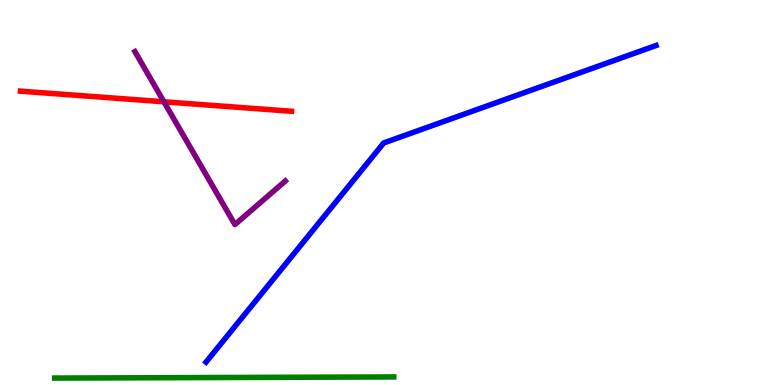[{'lines': ['blue', 'red'], 'intersections': []}, {'lines': ['green', 'red'], 'intersections': []}, {'lines': ['purple', 'red'], 'intersections': [{'x': 2.12, 'y': 7.36}]}, {'lines': ['blue', 'green'], 'intersections': []}, {'lines': ['blue', 'purple'], 'intersections': []}, {'lines': ['green', 'purple'], 'intersections': []}]